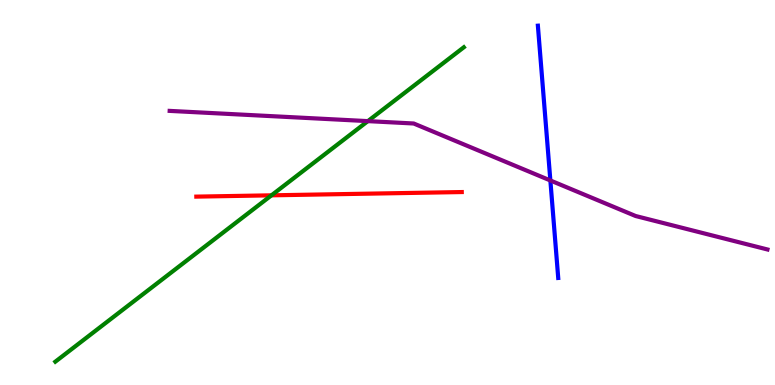[{'lines': ['blue', 'red'], 'intersections': []}, {'lines': ['green', 'red'], 'intersections': [{'x': 3.5, 'y': 4.93}]}, {'lines': ['purple', 'red'], 'intersections': []}, {'lines': ['blue', 'green'], 'intersections': []}, {'lines': ['blue', 'purple'], 'intersections': [{'x': 7.1, 'y': 5.31}]}, {'lines': ['green', 'purple'], 'intersections': [{'x': 4.75, 'y': 6.85}]}]